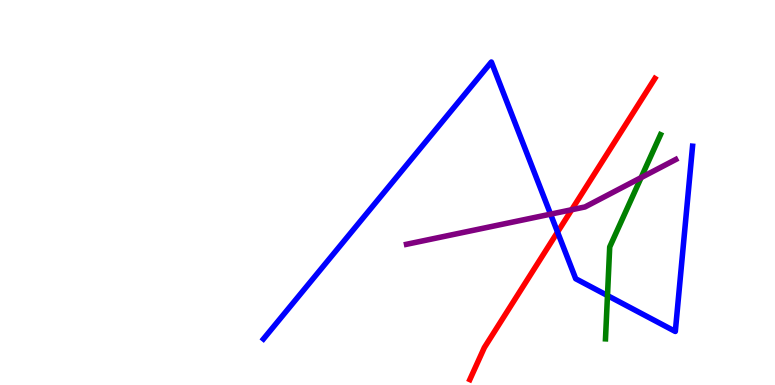[{'lines': ['blue', 'red'], 'intersections': [{'x': 7.19, 'y': 3.97}]}, {'lines': ['green', 'red'], 'intersections': []}, {'lines': ['purple', 'red'], 'intersections': [{'x': 7.38, 'y': 4.55}]}, {'lines': ['blue', 'green'], 'intersections': [{'x': 7.84, 'y': 2.32}]}, {'lines': ['blue', 'purple'], 'intersections': [{'x': 7.1, 'y': 4.44}]}, {'lines': ['green', 'purple'], 'intersections': [{'x': 8.27, 'y': 5.39}]}]